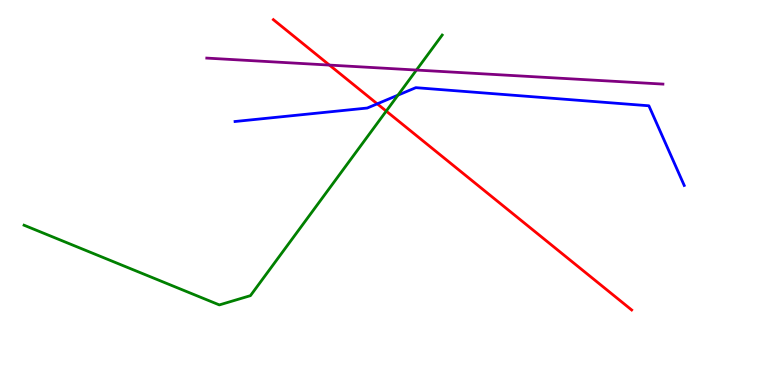[{'lines': ['blue', 'red'], 'intersections': [{'x': 4.87, 'y': 7.3}]}, {'lines': ['green', 'red'], 'intersections': [{'x': 4.98, 'y': 7.11}]}, {'lines': ['purple', 'red'], 'intersections': [{'x': 4.25, 'y': 8.31}]}, {'lines': ['blue', 'green'], 'intersections': [{'x': 5.14, 'y': 7.53}]}, {'lines': ['blue', 'purple'], 'intersections': []}, {'lines': ['green', 'purple'], 'intersections': [{'x': 5.37, 'y': 8.18}]}]